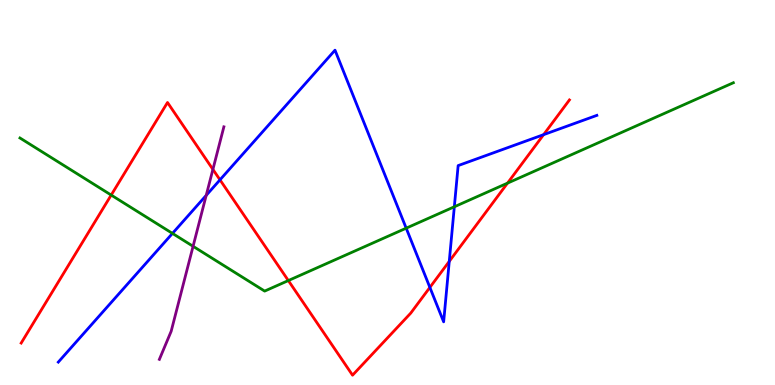[{'lines': ['blue', 'red'], 'intersections': [{'x': 2.84, 'y': 5.33}, {'x': 5.55, 'y': 2.53}, {'x': 5.8, 'y': 3.21}, {'x': 7.01, 'y': 6.5}]}, {'lines': ['green', 'red'], 'intersections': [{'x': 1.43, 'y': 4.93}, {'x': 3.72, 'y': 2.71}, {'x': 6.55, 'y': 5.24}]}, {'lines': ['purple', 'red'], 'intersections': [{'x': 2.75, 'y': 5.6}]}, {'lines': ['blue', 'green'], 'intersections': [{'x': 2.23, 'y': 3.94}, {'x': 5.24, 'y': 4.07}, {'x': 5.86, 'y': 4.63}]}, {'lines': ['blue', 'purple'], 'intersections': [{'x': 2.66, 'y': 4.93}]}, {'lines': ['green', 'purple'], 'intersections': [{'x': 2.49, 'y': 3.6}]}]